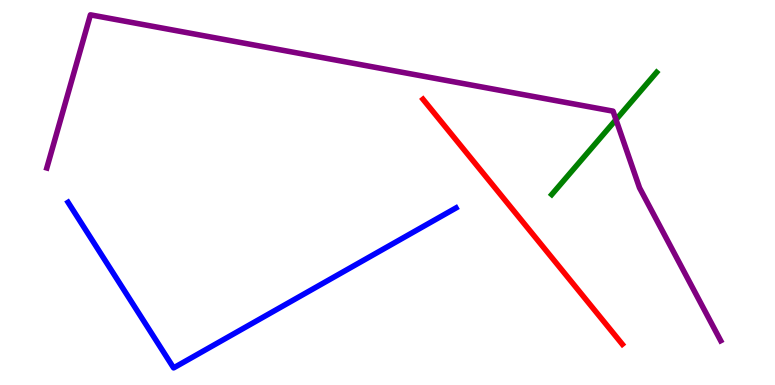[{'lines': ['blue', 'red'], 'intersections': []}, {'lines': ['green', 'red'], 'intersections': []}, {'lines': ['purple', 'red'], 'intersections': []}, {'lines': ['blue', 'green'], 'intersections': []}, {'lines': ['blue', 'purple'], 'intersections': []}, {'lines': ['green', 'purple'], 'intersections': [{'x': 7.95, 'y': 6.89}]}]